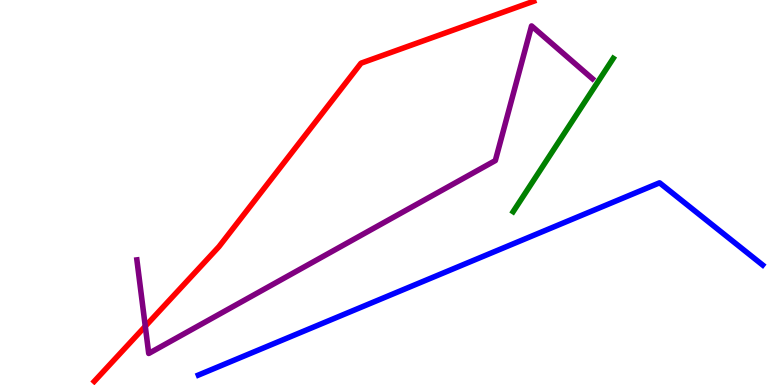[{'lines': ['blue', 'red'], 'intersections': []}, {'lines': ['green', 'red'], 'intersections': []}, {'lines': ['purple', 'red'], 'intersections': [{'x': 1.87, 'y': 1.53}]}, {'lines': ['blue', 'green'], 'intersections': []}, {'lines': ['blue', 'purple'], 'intersections': []}, {'lines': ['green', 'purple'], 'intersections': []}]